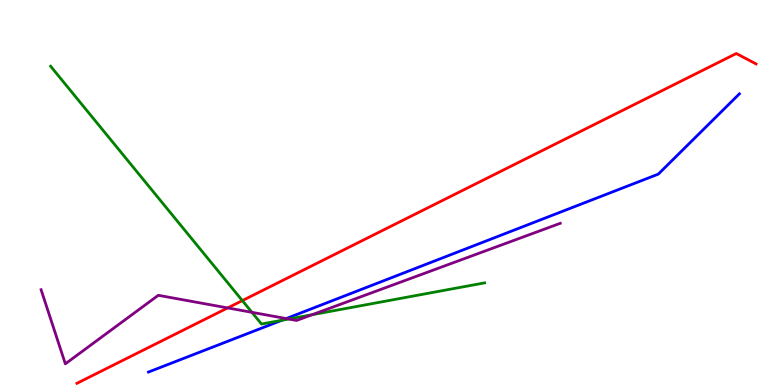[{'lines': ['blue', 'red'], 'intersections': []}, {'lines': ['green', 'red'], 'intersections': [{'x': 3.13, 'y': 2.19}]}, {'lines': ['purple', 'red'], 'intersections': [{'x': 2.94, 'y': 2.0}]}, {'lines': ['blue', 'green'], 'intersections': [{'x': 3.64, 'y': 1.68}]}, {'lines': ['blue', 'purple'], 'intersections': [{'x': 3.69, 'y': 1.73}]}, {'lines': ['green', 'purple'], 'intersections': [{'x': 3.25, 'y': 1.89}, {'x': 3.73, 'y': 1.71}, {'x': 4.03, 'y': 1.83}]}]